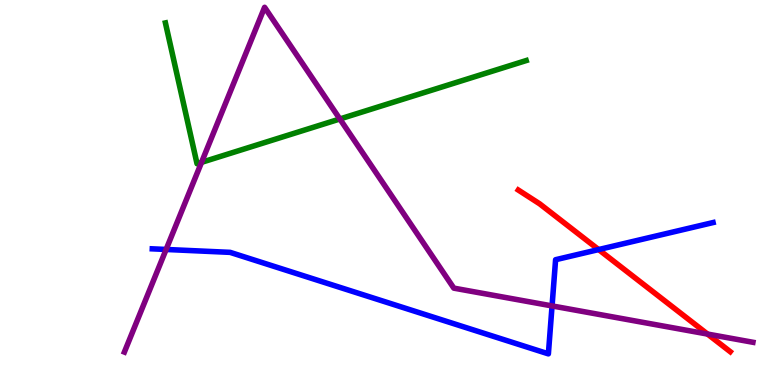[{'lines': ['blue', 'red'], 'intersections': [{'x': 7.72, 'y': 3.52}]}, {'lines': ['green', 'red'], 'intersections': []}, {'lines': ['purple', 'red'], 'intersections': [{'x': 9.13, 'y': 1.32}]}, {'lines': ['blue', 'green'], 'intersections': []}, {'lines': ['blue', 'purple'], 'intersections': [{'x': 2.14, 'y': 3.52}, {'x': 7.12, 'y': 2.05}]}, {'lines': ['green', 'purple'], 'intersections': [{'x': 2.6, 'y': 5.78}, {'x': 4.39, 'y': 6.91}]}]